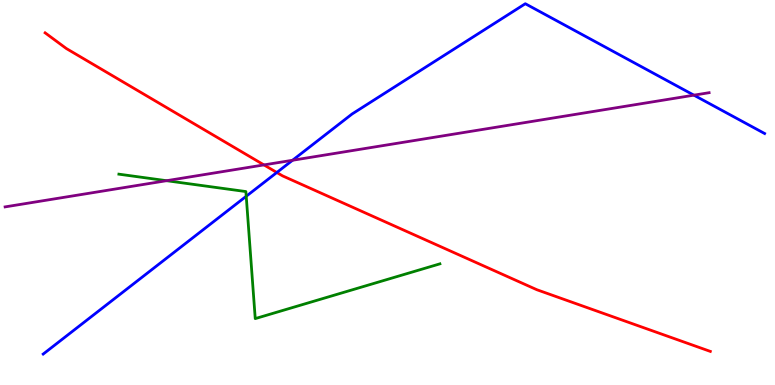[{'lines': ['blue', 'red'], 'intersections': [{'x': 3.57, 'y': 5.52}]}, {'lines': ['green', 'red'], 'intersections': []}, {'lines': ['purple', 'red'], 'intersections': [{'x': 3.41, 'y': 5.72}]}, {'lines': ['blue', 'green'], 'intersections': [{'x': 3.18, 'y': 4.9}]}, {'lines': ['blue', 'purple'], 'intersections': [{'x': 3.77, 'y': 5.84}, {'x': 8.95, 'y': 7.53}]}, {'lines': ['green', 'purple'], 'intersections': [{'x': 2.15, 'y': 5.31}]}]